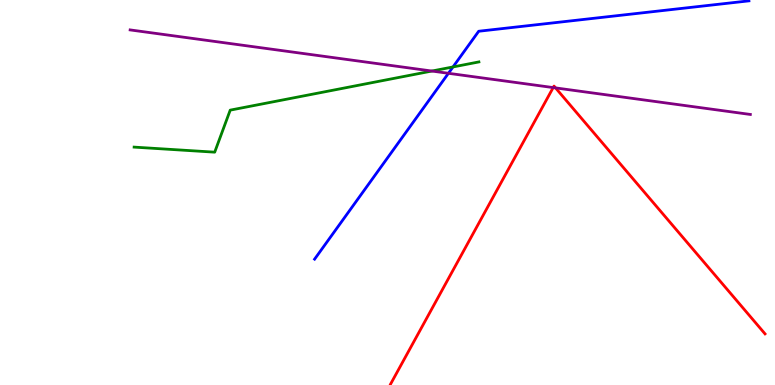[{'lines': ['blue', 'red'], 'intersections': []}, {'lines': ['green', 'red'], 'intersections': []}, {'lines': ['purple', 'red'], 'intersections': [{'x': 7.14, 'y': 7.73}, {'x': 7.17, 'y': 7.72}]}, {'lines': ['blue', 'green'], 'intersections': [{'x': 5.85, 'y': 8.26}]}, {'lines': ['blue', 'purple'], 'intersections': [{'x': 5.79, 'y': 8.1}]}, {'lines': ['green', 'purple'], 'intersections': [{'x': 5.57, 'y': 8.15}]}]